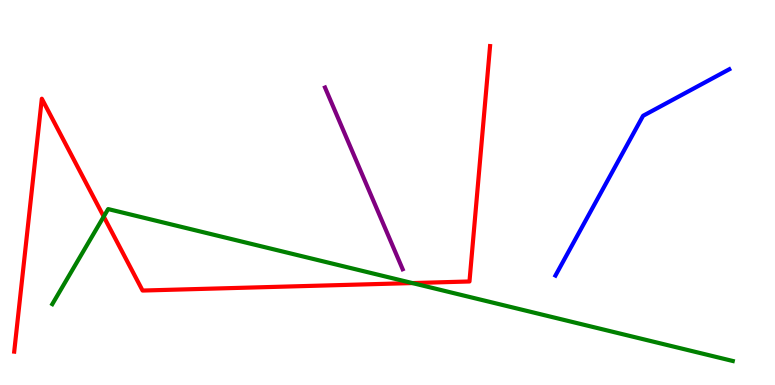[{'lines': ['blue', 'red'], 'intersections': []}, {'lines': ['green', 'red'], 'intersections': [{'x': 1.34, 'y': 4.37}, {'x': 5.32, 'y': 2.65}]}, {'lines': ['purple', 'red'], 'intersections': []}, {'lines': ['blue', 'green'], 'intersections': []}, {'lines': ['blue', 'purple'], 'intersections': []}, {'lines': ['green', 'purple'], 'intersections': []}]